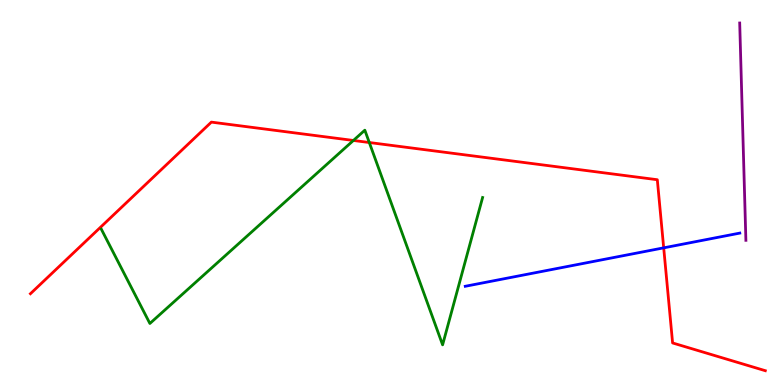[{'lines': ['blue', 'red'], 'intersections': [{'x': 8.56, 'y': 3.56}]}, {'lines': ['green', 'red'], 'intersections': [{'x': 4.56, 'y': 6.35}, {'x': 4.77, 'y': 6.3}]}, {'lines': ['purple', 'red'], 'intersections': []}, {'lines': ['blue', 'green'], 'intersections': []}, {'lines': ['blue', 'purple'], 'intersections': []}, {'lines': ['green', 'purple'], 'intersections': []}]